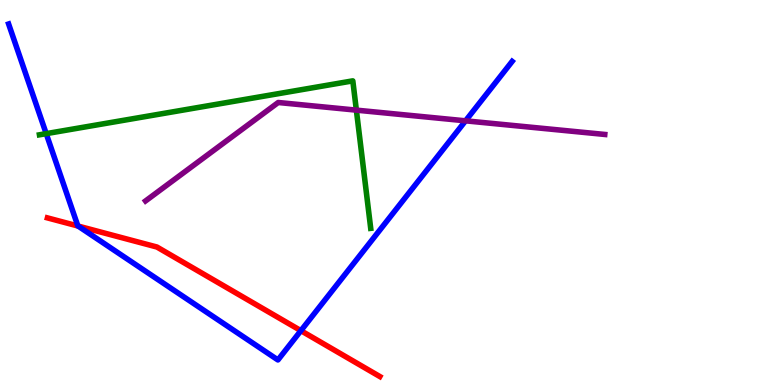[{'lines': ['blue', 'red'], 'intersections': [{'x': 1.01, 'y': 4.13}, {'x': 3.88, 'y': 1.41}]}, {'lines': ['green', 'red'], 'intersections': []}, {'lines': ['purple', 'red'], 'intersections': []}, {'lines': ['blue', 'green'], 'intersections': [{'x': 0.596, 'y': 6.53}]}, {'lines': ['blue', 'purple'], 'intersections': [{'x': 6.01, 'y': 6.86}]}, {'lines': ['green', 'purple'], 'intersections': [{'x': 4.6, 'y': 7.14}]}]